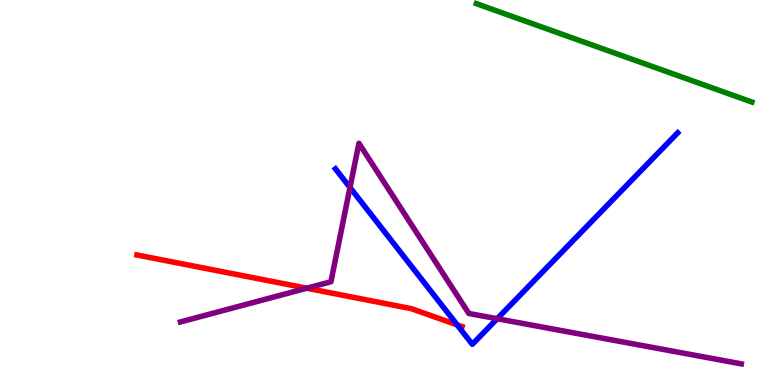[{'lines': ['blue', 'red'], 'intersections': [{'x': 5.9, 'y': 1.56}]}, {'lines': ['green', 'red'], 'intersections': []}, {'lines': ['purple', 'red'], 'intersections': [{'x': 3.96, 'y': 2.51}]}, {'lines': ['blue', 'green'], 'intersections': []}, {'lines': ['blue', 'purple'], 'intersections': [{'x': 4.52, 'y': 5.13}, {'x': 6.42, 'y': 1.72}]}, {'lines': ['green', 'purple'], 'intersections': []}]